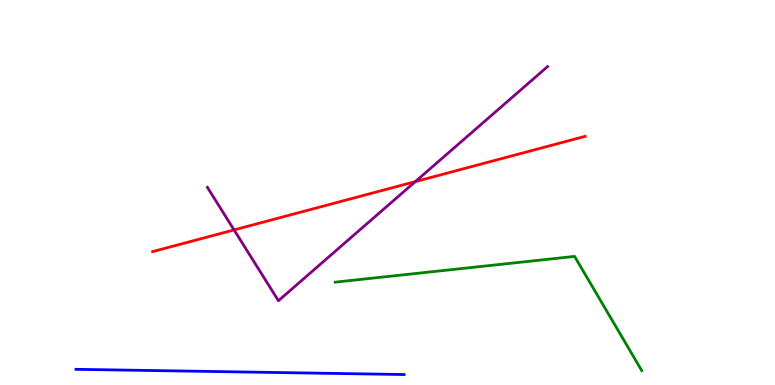[{'lines': ['blue', 'red'], 'intersections': []}, {'lines': ['green', 'red'], 'intersections': []}, {'lines': ['purple', 'red'], 'intersections': [{'x': 3.02, 'y': 4.03}, {'x': 5.36, 'y': 5.28}]}, {'lines': ['blue', 'green'], 'intersections': []}, {'lines': ['blue', 'purple'], 'intersections': []}, {'lines': ['green', 'purple'], 'intersections': []}]